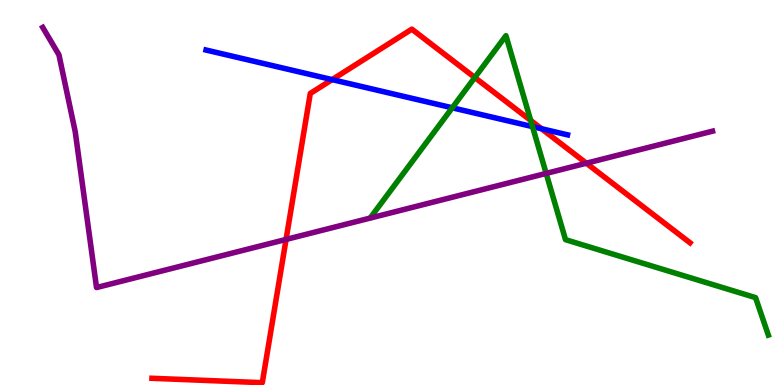[{'lines': ['blue', 'red'], 'intersections': [{'x': 4.29, 'y': 7.93}, {'x': 6.99, 'y': 6.66}]}, {'lines': ['green', 'red'], 'intersections': [{'x': 6.13, 'y': 7.99}, {'x': 6.85, 'y': 6.87}]}, {'lines': ['purple', 'red'], 'intersections': [{'x': 3.69, 'y': 3.78}, {'x': 7.57, 'y': 5.76}]}, {'lines': ['blue', 'green'], 'intersections': [{'x': 5.84, 'y': 7.2}, {'x': 6.87, 'y': 6.71}]}, {'lines': ['blue', 'purple'], 'intersections': []}, {'lines': ['green', 'purple'], 'intersections': [{'x': 7.05, 'y': 5.5}]}]